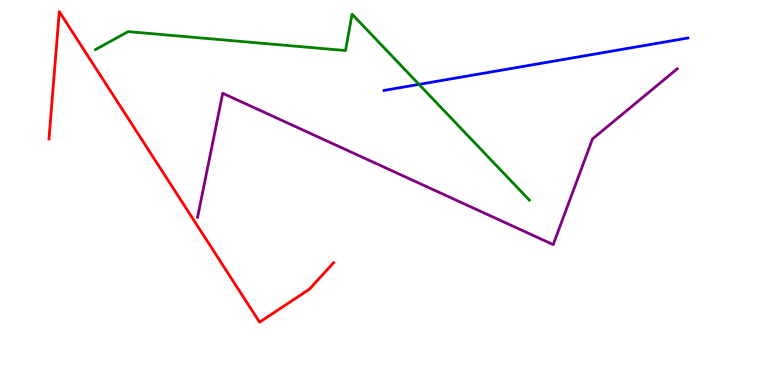[{'lines': ['blue', 'red'], 'intersections': []}, {'lines': ['green', 'red'], 'intersections': []}, {'lines': ['purple', 'red'], 'intersections': []}, {'lines': ['blue', 'green'], 'intersections': [{'x': 5.41, 'y': 7.81}]}, {'lines': ['blue', 'purple'], 'intersections': []}, {'lines': ['green', 'purple'], 'intersections': []}]